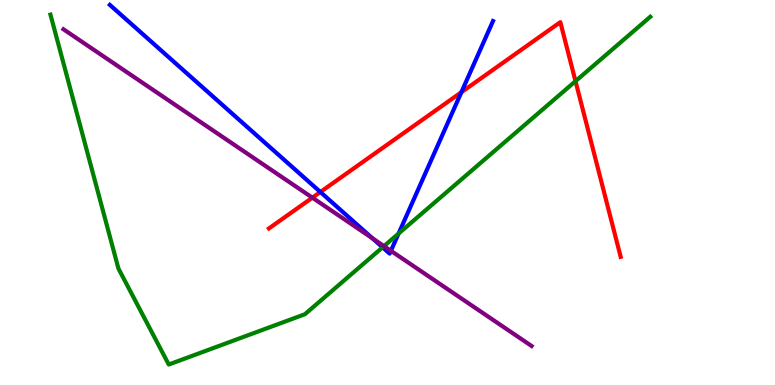[{'lines': ['blue', 'red'], 'intersections': [{'x': 4.13, 'y': 5.01}, {'x': 5.95, 'y': 7.61}]}, {'lines': ['green', 'red'], 'intersections': [{'x': 7.43, 'y': 7.89}]}, {'lines': ['purple', 'red'], 'intersections': [{'x': 4.03, 'y': 4.87}]}, {'lines': ['blue', 'green'], 'intersections': [{'x': 4.94, 'y': 3.58}, {'x': 5.14, 'y': 3.93}]}, {'lines': ['blue', 'purple'], 'intersections': [{'x': 4.81, 'y': 3.81}, {'x': 5.04, 'y': 3.49}]}, {'lines': ['green', 'purple'], 'intersections': [{'x': 4.95, 'y': 3.61}]}]